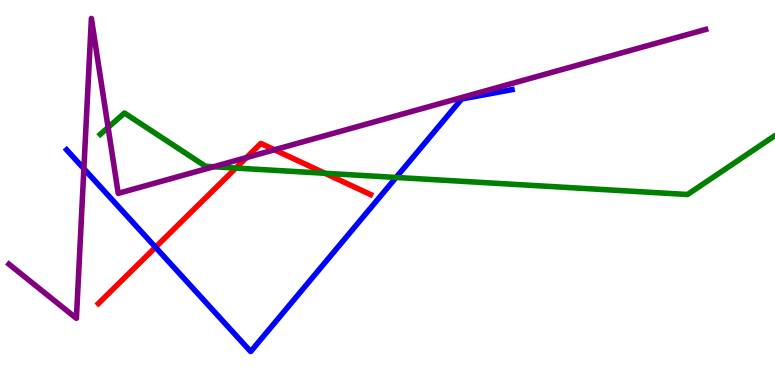[{'lines': ['blue', 'red'], 'intersections': [{'x': 2.01, 'y': 3.58}]}, {'lines': ['green', 'red'], 'intersections': [{'x': 3.04, 'y': 5.63}, {'x': 4.19, 'y': 5.5}]}, {'lines': ['purple', 'red'], 'intersections': [{'x': 3.18, 'y': 5.91}, {'x': 3.54, 'y': 6.11}]}, {'lines': ['blue', 'green'], 'intersections': [{'x': 5.11, 'y': 5.39}]}, {'lines': ['blue', 'purple'], 'intersections': [{'x': 1.08, 'y': 5.62}]}, {'lines': ['green', 'purple'], 'intersections': [{'x': 1.39, 'y': 6.69}, {'x': 2.76, 'y': 5.67}]}]